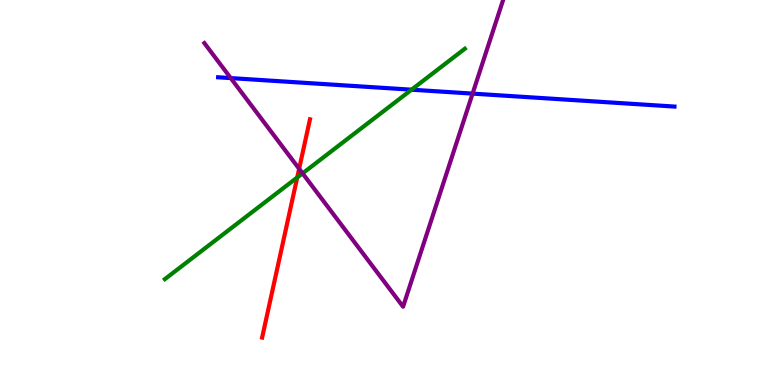[{'lines': ['blue', 'red'], 'intersections': []}, {'lines': ['green', 'red'], 'intersections': [{'x': 3.84, 'y': 5.39}]}, {'lines': ['purple', 'red'], 'intersections': [{'x': 3.86, 'y': 5.62}]}, {'lines': ['blue', 'green'], 'intersections': [{'x': 5.31, 'y': 7.67}]}, {'lines': ['blue', 'purple'], 'intersections': [{'x': 2.98, 'y': 7.97}, {'x': 6.1, 'y': 7.57}]}, {'lines': ['green', 'purple'], 'intersections': [{'x': 3.9, 'y': 5.5}]}]